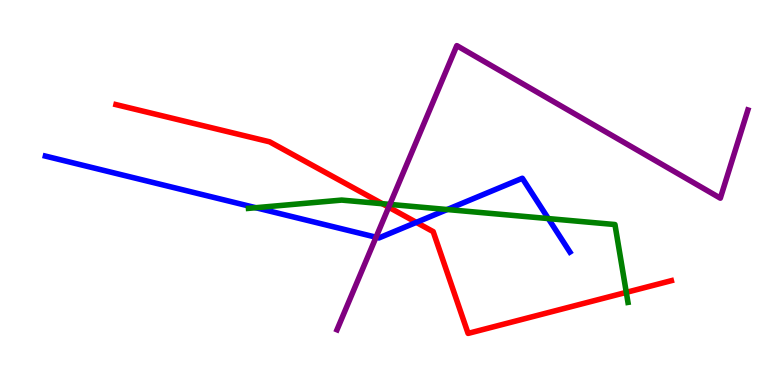[{'lines': ['blue', 'red'], 'intersections': [{'x': 5.37, 'y': 4.22}]}, {'lines': ['green', 'red'], 'intersections': [{'x': 4.93, 'y': 4.71}, {'x': 8.08, 'y': 2.41}]}, {'lines': ['purple', 'red'], 'intersections': [{'x': 5.02, 'y': 4.62}]}, {'lines': ['blue', 'green'], 'intersections': [{'x': 3.3, 'y': 4.6}, {'x': 5.77, 'y': 4.56}, {'x': 7.08, 'y': 4.32}]}, {'lines': ['blue', 'purple'], 'intersections': [{'x': 4.85, 'y': 3.84}]}, {'lines': ['green', 'purple'], 'intersections': [{'x': 5.03, 'y': 4.69}]}]